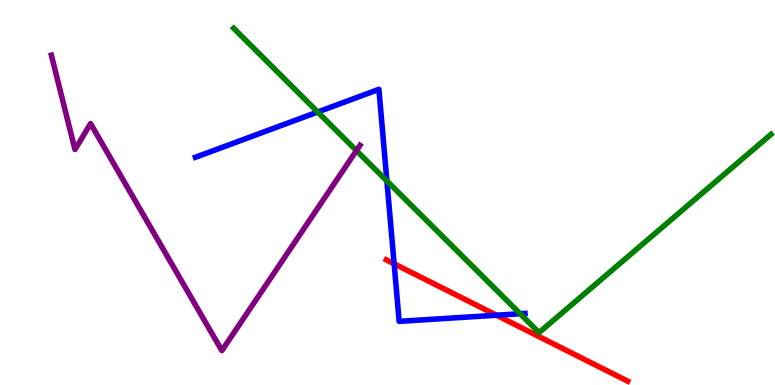[{'lines': ['blue', 'red'], 'intersections': [{'x': 5.09, 'y': 3.15}, {'x': 6.41, 'y': 1.81}]}, {'lines': ['green', 'red'], 'intersections': []}, {'lines': ['purple', 'red'], 'intersections': []}, {'lines': ['blue', 'green'], 'intersections': [{'x': 4.1, 'y': 7.09}, {'x': 4.99, 'y': 5.3}, {'x': 6.71, 'y': 1.85}]}, {'lines': ['blue', 'purple'], 'intersections': []}, {'lines': ['green', 'purple'], 'intersections': [{'x': 4.6, 'y': 6.09}]}]